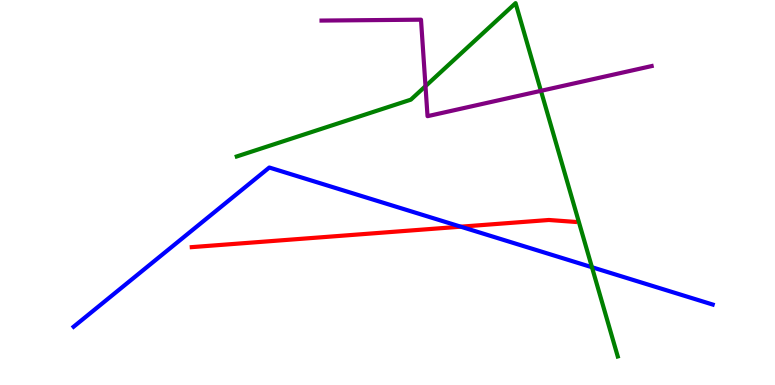[{'lines': ['blue', 'red'], 'intersections': [{'x': 5.95, 'y': 4.11}]}, {'lines': ['green', 'red'], 'intersections': []}, {'lines': ['purple', 'red'], 'intersections': []}, {'lines': ['blue', 'green'], 'intersections': [{'x': 7.64, 'y': 3.06}]}, {'lines': ['blue', 'purple'], 'intersections': []}, {'lines': ['green', 'purple'], 'intersections': [{'x': 5.49, 'y': 7.76}, {'x': 6.98, 'y': 7.64}]}]